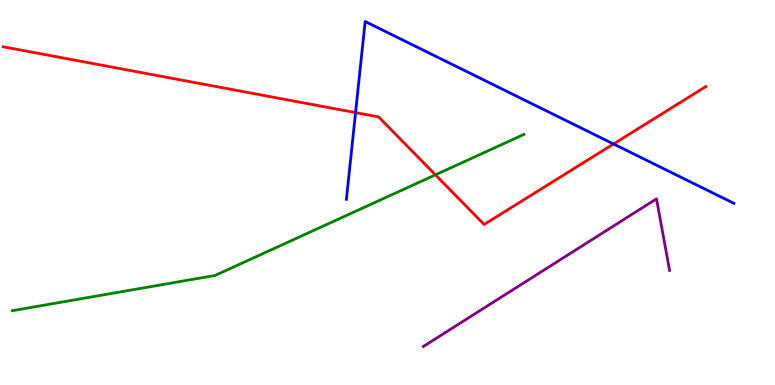[{'lines': ['blue', 'red'], 'intersections': [{'x': 4.59, 'y': 7.08}, {'x': 7.92, 'y': 6.26}]}, {'lines': ['green', 'red'], 'intersections': [{'x': 5.62, 'y': 5.46}]}, {'lines': ['purple', 'red'], 'intersections': []}, {'lines': ['blue', 'green'], 'intersections': []}, {'lines': ['blue', 'purple'], 'intersections': []}, {'lines': ['green', 'purple'], 'intersections': []}]